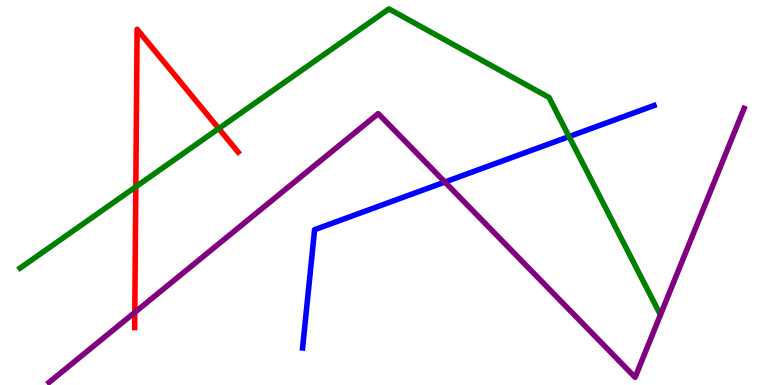[{'lines': ['blue', 'red'], 'intersections': []}, {'lines': ['green', 'red'], 'intersections': [{'x': 1.75, 'y': 5.15}, {'x': 2.82, 'y': 6.66}]}, {'lines': ['purple', 'red'], 'intersections': [{'x': 1.74, 'y': 1.89}]}, {'lines': ['blue', 'green'], 'intersections': [{'x': 7.34, 'y': 6.45}]}, {'lines': ['blue', 'purple'], 'intersections': [{'x': 5.74, 'y': 5.27}]}, {'lines': ['green', 'purple'], 'intersections': []}]